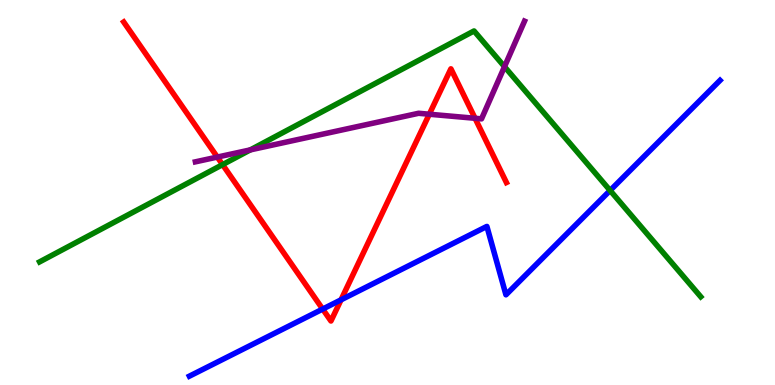[{'lines': ['blue', 'red'], 'intersections': [{'x': 4.16, 'y': 1.97}, {'x': 4.4, 'y': 2.21}]}, {'lines': ['green', 'red'], 'intersections': [{'x': 2.87, 'y': 5.72}]}, {'lines': ['purple', 'red'], 'intersections': [{'x': 2.8, 'y': 5.92}, {'x': 5.54, 'y': 7.03}, {'x': 6.13, 'y': 6.93}]}, {'lines': ['blue', 'green'], 'intersections': [{'x': 7.87, 'y': 5.05}]}, {'lines': ['blue', 'purple'], 'intersections': []}, {'lines': ['green', 'purple'], 'intersections': [{'x': 3.23, 'y': 6.11}, {'x': 6.51, 'y': 8.27}]}]